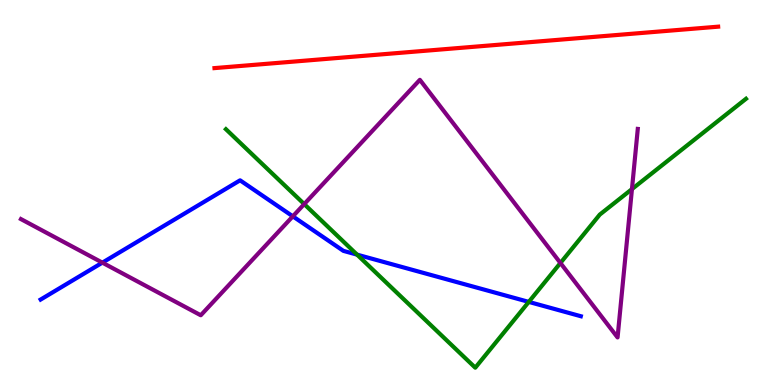[{'lines': ['blue', 'red'], 'intersections': []}, {'lines': ['green', 'red'], 'intersections': []}, {'lines': ['purple', 'red'], 'intersections': []}, {'lines': ['blue', 'green'], 'intersections': [{'x': 4.61, 'y': 3.39}, {'x': 6.82, 'y': 2.16}]}, {'lines': ['blue', 'purple'], 'intersections': [{'x': 1.32, 'y': 3.18}, {'x': 3.78, 'y': 4.38}]}, {'lines': ['green', 'purple'], 'intersections': [{'x': 3.93, 'y': 4.7}, {'x': 7.23, 'y': 3.17}, {'x': 8.15, 'y': 5.09}]}]